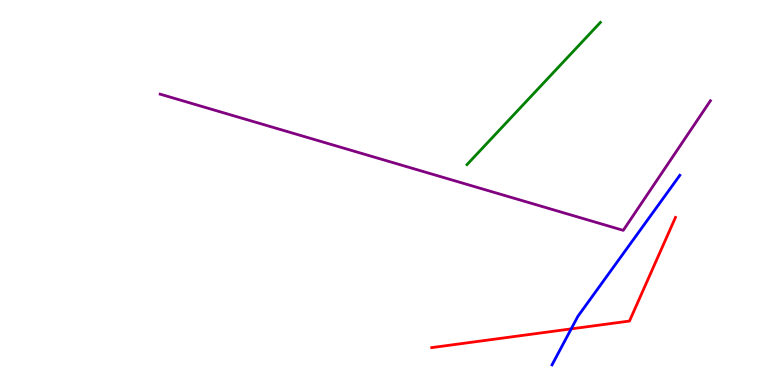[{'lines': ['blue', 'red'], 'intersections': [{'x': 7.37, 'y': 1.46}]}, {'lines': ['green', 'red'], 'intersections': []}, {'lines': ['purple', 'red'], 'intersections': []}, {'lines': ['blue', 'green'], 'intersections': []}, {'lines': ['blue', 'purple'], 'intersections': []}, {'lines': ['green', 'purple'], 'intersections': []}]